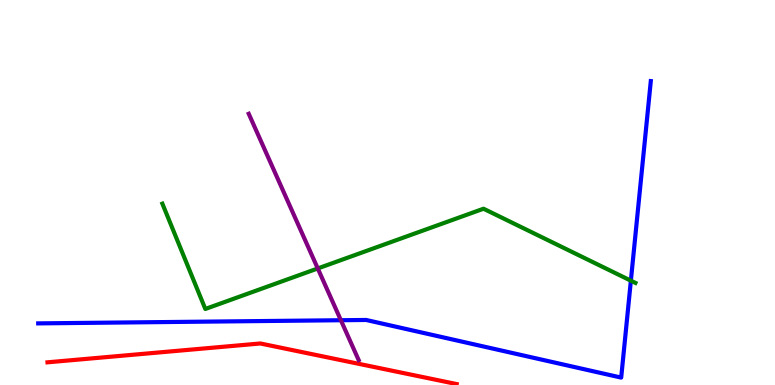[{'lines': ['blue', 'red'], 'intersections': []}, {'lines': ['green', 'red'], 'intersections': []}, {'lines': ['purple', 'red'], 'intersections': []}, {'lines': ['blue', 'green'], 'intersections': [{'x': 8.14, 'y': 2.71}]}, {'lines': ['blue', 'purple'], 'intersections': [{'x': 4.4, 'y': 1.68}]}, {'lines': ['green', 'purple'], 'intersections': [{'x': 4.1, 'y': 3.03}]}]